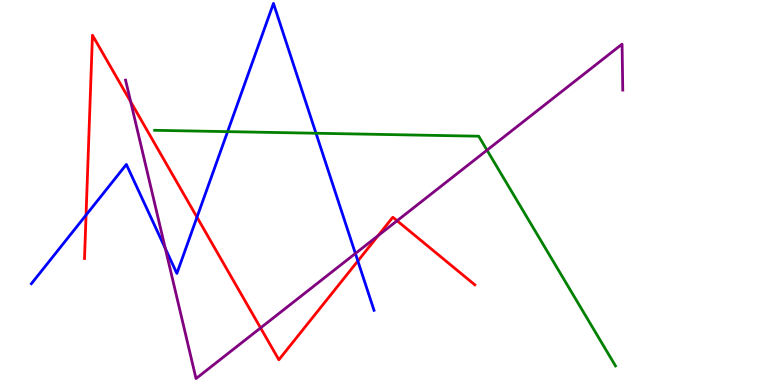[{'lines': ['blue', 'red'], 'intersections': [{'x': 1.11, 'y': 4.41}, {'x': 2.54, 'y': 4.36}, {'x': 4.62, 'y': 3.22}]}, {'lines': ['green', 'red'], 'intersections': []}, {'lines': ['purple', 'red'], 'intersections': [{'x': 1.69, 'y': 7.36}, {'x': 3.36, 'y': 1.48}, {'x': 4.88, 'y': 3.88}, {'x': 5.12, 'y': 4.27}]}, {'lines': ['blue', 'green'], 'intersections': [{'x': 2.94, 'y': 6.58}, {'x': 4.08, 'y': 6.54}]}, {'lines': ['blue', 'purple'], 'intersections': [{'x': 2.13, 'y': 3.54}, {'x': 4.59, 'y': 3.42}]}, {'lines': ['green', 'purple'], 'intersections': [{'x': 6.28, 'y': 6.1}]}]